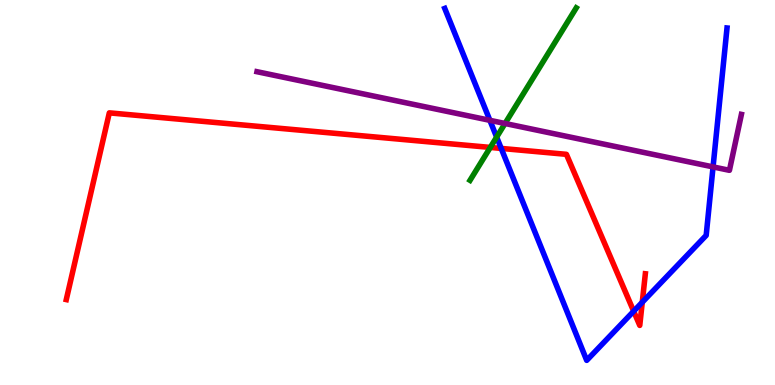[{'lines': ['blue', 'red'], 'intersections': [{'x': 6.47, 'y': 6.15}, {'x': 8.18, 'y': 1.92}, {'x': 8.29, 'y': 2.15}]}, {'lines': ['green', 'red'], 'intersections': [{'x': 6.33, 'y': 6.17}]}, {'lines': ['purple', 'red'], 'intersections': []}, {'lines': ['blue', 'green'], 'intersections': [{'x': 6.41, 'y': 6.44}]}, {'lines': ['blue', 'purple'], 'intersections': [{'x': 6.32, 'y': 6.87}, {'x': 9.2, 'y': 5.66}]}, {'lines': ['green', 'purple'], 'intersections': [{'x': 6.52, 'y': 6.79}]}]